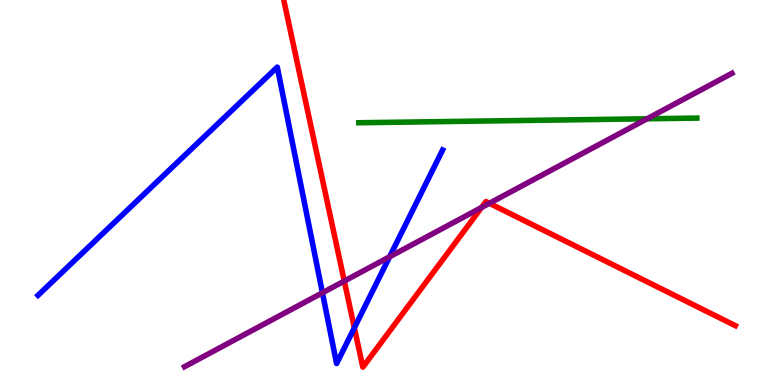[{'lines': ['blue', 'red'], 'intersections': [{'x': 4.57, 'y': 1.49}]}, {'lines': ['green', 'red'], 'intersections': []}, {'lines': ['purple', 'red'], 'intersections': [{'x': 4.44, 'y': 2.7}, {'x': 6.21, 'y': 4.61}, {'x': 6.31, 'y': 4.72}]}, {'lines': ['blue', 'green'], 'intersections': []}, {'lines': ['blue', 'purple'], 'intersections': [{'x': 4.16, 'y': 2.4}, {'x': 5.03, 'y': 3.33}]}, {'lines': ['green', 'purple'], 'intersections': [{'x': 8.35, 'y': 6.91}]}]